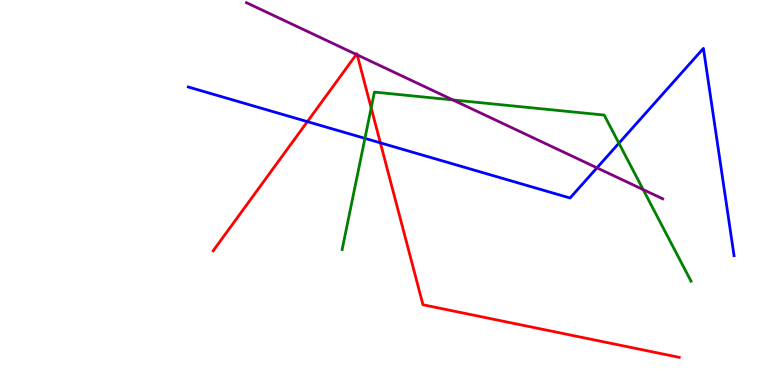[{'lines': ['blue', 'red'], 'intersections': [{'x': 3.97, 'y': 6.84}, {'x': 4.91, 'y': 6.29}]}, {'lines': ['green', 'red'], 'intersections': [{'x': 4.79, 'y': 7.2}]}, {'lines': ['purple', 'red'], 'intersections': [{'x': 4.6, 'y': 8.59}, {'x': 4.61, 'y': 8.57}]}, {'lines': ['blue', 'green'], 'intersections': [{'x': 4.71, 'y': 6.41}, {'x': 7.99, 'y': 6.28}]}, {'lines': ['blue', 'purple'], 'intersections': [{'x': 7.7, 'y': 5.64}]}, {'lines': ['green', 'purple'], 'intersections': [{'x': 5.84, 'y': 7.4}, {'x': 8.3, 'y': 5.08}]}]